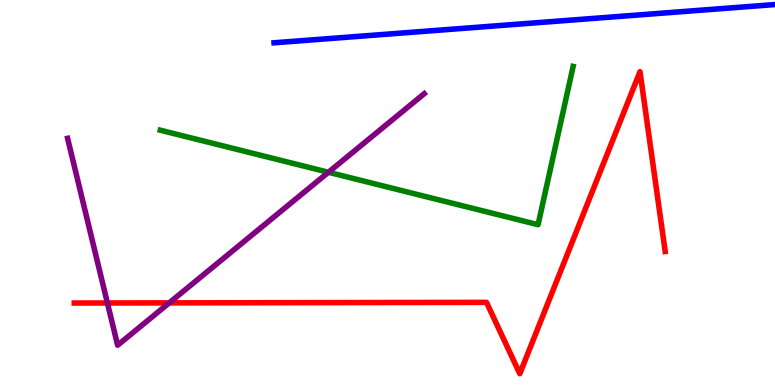[{'lines': ['blue', 'red'], 'intersections': []}, {'lines': ['green', 'red'], 'intersections': []}, {'lines': ['purple', 'red'], 'intersections': [{'x': 1.39, 'y': 2.13}, {'x': 2.18, 'y': 2.13}]}, {'lines': ['blue', 'green'], 'intersections': []}, {'lines': ['blue', 'purple'], 'intersections': []}, {'lines': ['green', 'purple'], 'intersections': [{'x': 4.24, 'y': 5.53}]}]